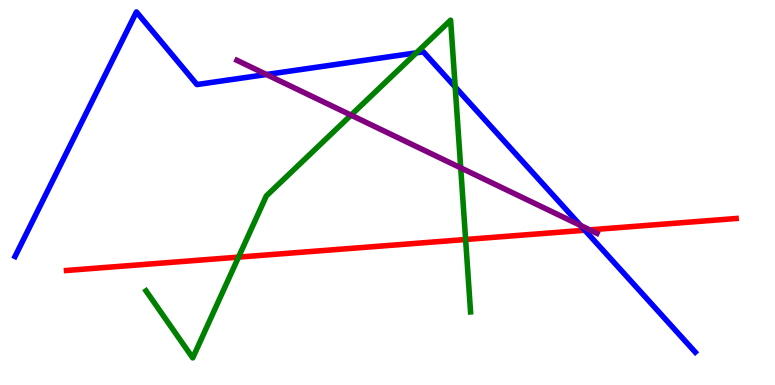[{'lines': ['blue', 'red'], 'intersections': [{'x': 7.55, 'y': 4.02}]}, {'lines': ['green', 'red'], 'intersections': [{'x': 3.08, 'y': 3.32}, {'x': 6.01, 'y': 3.78}]}, {'lines': ['purple', 'red'], 'intersections': [{'x': 7.61, 'y': 4.03}]}, {'lines': ['blue', 'green'], 'intersections': [{'x': 5.37, 'y': 8.63}, {'x': 5.87, 'y': 7.74}]}, {'lines': ['blue', 'purple'], 'intersections': [{'x': 3.44, 'y': 8.06}, {'x': 7.49, 'y': 4.14}]}, {'lines': ['green', 'purple'], 'intersections': [{'x': 4.53, 'y': 7.01}, {'x': 5.94, 'y': 5.64}]}]